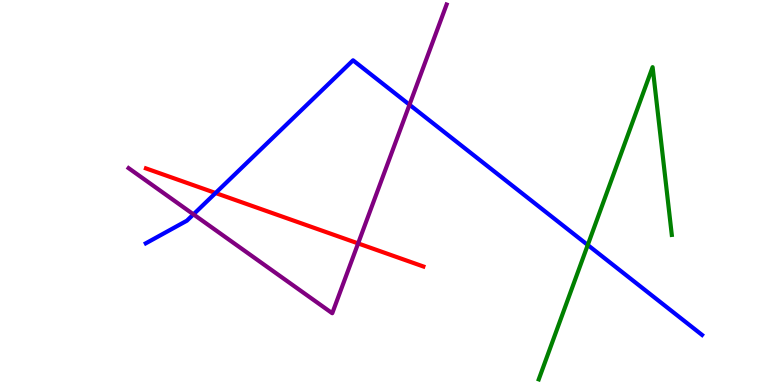[{'lines': ['blue', 'red'], 'intersections': [{'x': 2.78, 'y': 4.99}]}, {'lines': ['green', 'red'], 'intersections': []}, {'lines': ['purple', 'red'], 'intersections': [{'x': 4.62, 'y': 3.68}]}, {'lines': ['blue', 'green'], 'intersections': [{'x': 7.58, 'y': 3.64}]}, {'lines': ['blue', 'purple'], 'intersections': [{'x': 2.5, 'y': 4.43}, {'x': 5.28, 'y': 7.28}]}, {'lines': ['green', 'purple'], 'intersections': []}]